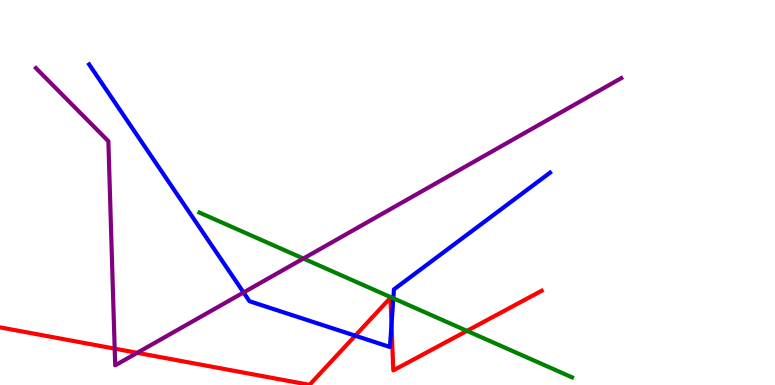[{'lines': ['blue', 'red'], 'intersections': [{'x': 4.58, 'y': 1.28}, {'x': 5.05, 'y': 1.57}]}, {'lines': ['green', 'red'], 'intersections': [{'x': 6.03, 'y': 1.41}]}, {'lines': ['purple', 'red'], 'intersections': [{'x': 1.48, 'y': 0.944}, {'x': 1.77, 'y': 0.836}]}, {'lines': ['blue', 'green'], 'intersections': [{'x': 5.08, 'y': 2.25}]}, {'lines': ['blue', 'purple'], 'intersections': [{'x': 3.14, 'y': 2.4}]}, {'lines': ['green', 'purple'], 'intersections': [{'x': 3.91, 'y': 3.28}]}]